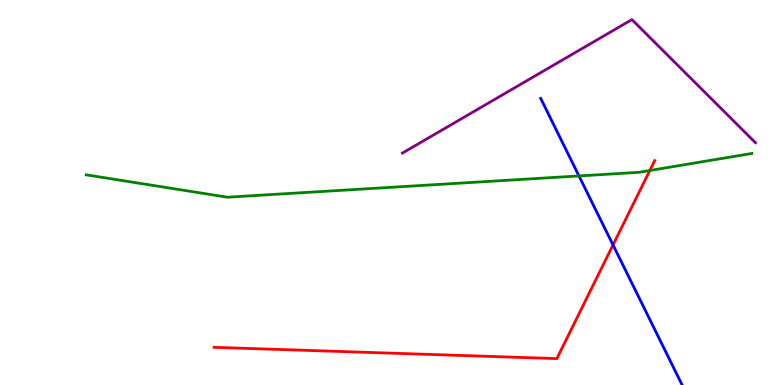[{'lines': ['blue', 'red'], 'intersections': [{'x': 7.91, 'y': 3.64}]}, {'lines': ['green', 'red'], 'intersections': [{'x': 8.38, 'y': 5.57}]}, {'lines': ['purple', 'red'], 'intersections': []}, {'lines': ['blue', 'green'], 'intersections': [{'x': 7.47, 'y': 5.43}]}, {'lines': ['blue', 'purple'], 'intersections': []}, {'lines': ['green', 'purple'], 'intersections': []}]